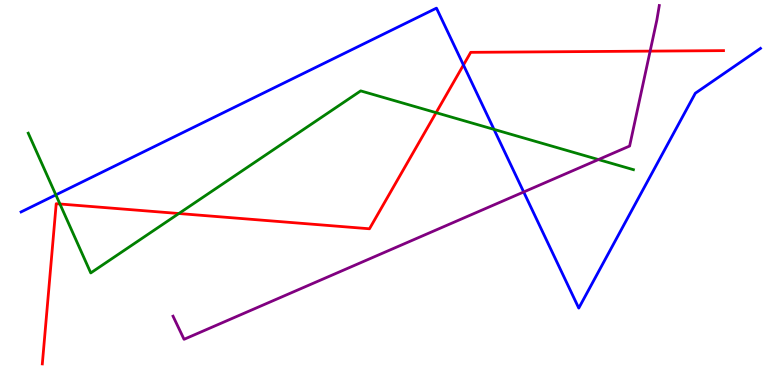[{'lines': ['blue', 'red'], 'intersections': [{'x': 5.98, 'y': 8.31}]}, {'lines': ['green', 'red'], 'intersections': [{'x': 0.773, 'y': 4.7}, {'x': 2.31, 'y': 4.45}, {'x': 5.63, 'y': 7.07}]}, {'lines': ['purple', 'red'], 'intersections': [{'x': 8.39, 'y': 8.67}]}, {'lines': ['blue', 'green'], 'intersections': [{'x': 0.721, 'y': 4.94}, {'x': 6.37, 'y': 6.64}]}, {'lines': ['blue', 'purple'], 'intersections': [{'x': 6.76, 'y': 5.01}]}, {'lines': ['green', 'purple'], 'intersections': [{'x': 7.72, 'y': 5.86}]}]